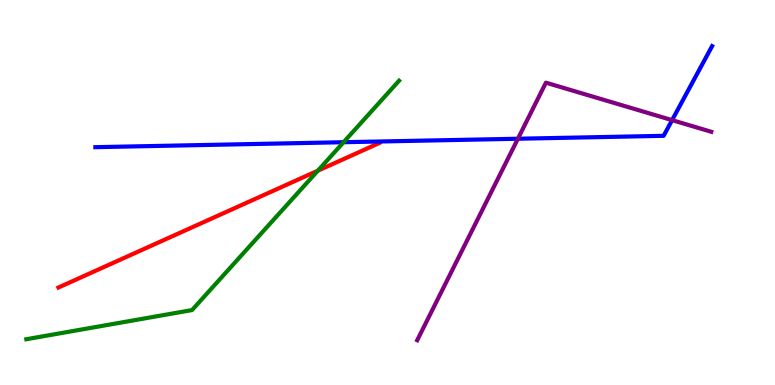[{'lines': ['blue', 'red'], 'intersections': []}, {'lines': ['green', 'red'], 'intersections': [{'x': 4.1, 'y': 5.57}]}, {'lines': ['purple', 'red'], 'intersections': []}, {'lines': ['blue', 'green'], 'intersections': [{'x': 4.43, 'y': 6.31}]}, {'lines': ['blue', 'purple'], 'intersections': [{'x': 6.68, 'y': 6.4}, {'x': 8.67, 'y': 6.88}]}, {'lines': ['green', 'purple'], 'intersections': []}]